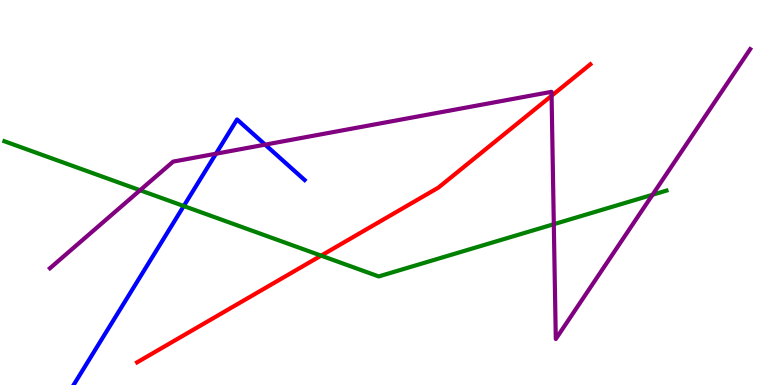[{'lines': ['blue', 'red'], 'intersections': []}, {'lines': ['green', 'red'], 'intersections': [{'x': 4.14, 'y': 3.36}]}, {'lines': ['purple', 'red'], 'intersections': [{'x': 7.12, 'y': 7.51}]}, {'lines': ['blue', 'green'], 'intersections': [{'x': 2.37, 'y': 4.65}]}, {'lines': ['blue', 'purple'], 'intersections': [{'x': 2.79, 'y': 6.01}, {'x': 3.42, 'y': 6.24}]}, {'lines': ['green', 'purple'], 'intersections': [{'x': 1.81, 'y': 5.06}, {'x': 7.15, 'y': 4.18}, {'x': 8.42, 'y': 4.94}]}]